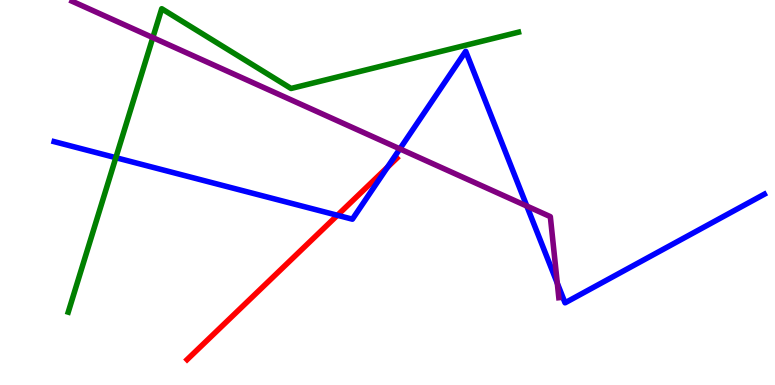[{'lines': ['blue', 'red'], 'intersections': [{'x': 4.35, 'y': 4.41}, {'x': 5.0, 'y': 5.66}]}, {'lines': ['green', 'red'], 'intersections': []}, {'lines': ['purple', 'red'], 'intersections': []}, {'lines': ['blue', 'green'], 'intersections': [{'x': 1.49, 'y': 5.9}]}, {'lines': ['blue', 'purple'], 'intersections': [{'x': 5.16, 'y': 6.13}, {'x': 6.8, 'y': 4.65}, {'x': 7.19, 'y': 2.64}]}, {'lines': ['green', 'purple'], 'intersections': [{'x': 1.97, 'y': 9.02}]}]